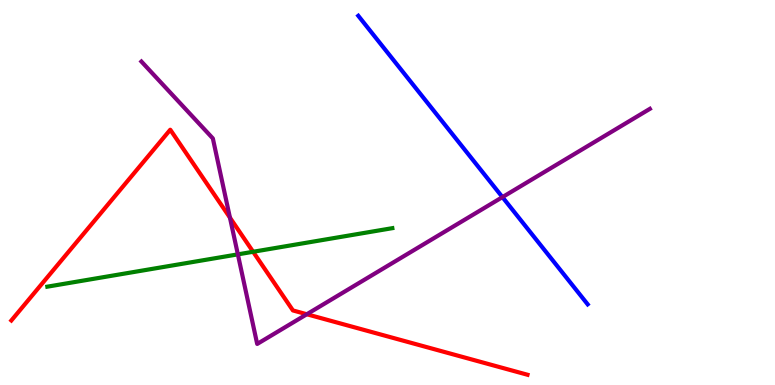[{'lines': ['blue', 'red'], 'intersections': []}, {'lines': ['green', 'red'], 'intersections': [{'x': 3.27, 'y': 3.46}]}, {'lines': ['purple', 'red'], 'intersections': [{'x': 2.97, 'y': 4.35}, {'x': 3.96, 'y': 1.84}]}, {'lines': ['blue', 'green'], 'intersections': []}, {'lines': ['blue', 'purple'], 'intersections': [{'x': 6.48, 'y': 4.88}]}, {'lines': ['green', 'purple'], 'intersections': [{'x': 3.07, 'y': 3.39}]}]